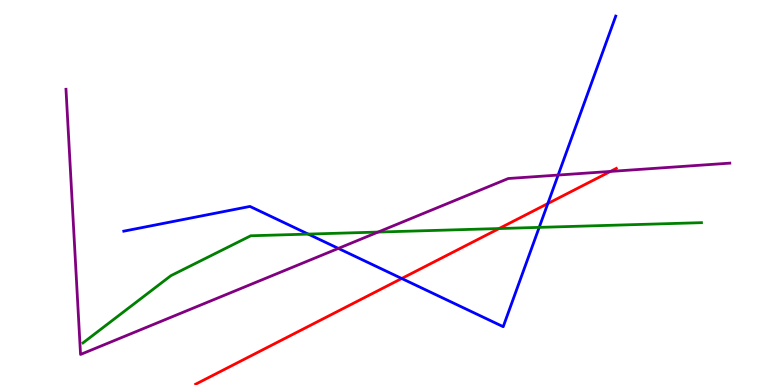[{'lines': ['blue', 'red'], 'intersections': [{'x': 5.18, 'y': 2.77}, {'x': 7.07, 'y': 4.71}]}, {'lines': ['green', 'red'], 'intersections': [{'x': 6.44, 'y': 4.06}]}, {'lines': ['purple', 'red'], 'intersections': [{'x': 7.88, 'y': 5.55}]}, {'lines': ['blue', 'green'], 'intersections': [{'x': 3.98, 'y': 3.92}, {'x': 6.96, 'y': 4.09}]}, {'lines': ['blue', 'purple'], 'intersections': [{'x': 4.37, 'y': 3.55}, {'x': 7.2, 'y': 5.45}]}, {'lines': ['green', 'purple'], 'intersections': [{'x': 4.88, 'y': 3.97}]}]